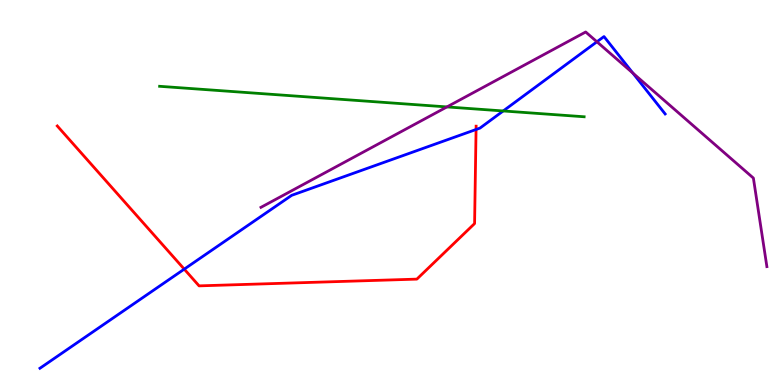[{'lines': ['blue', 'red'], 'intersections': [{'x': 2.38, 'y': 3.01}, {'x': 6.14, 'y': 6.64}]}, {'lines': ['green', 'red'], 'intersections': []}, {'lines': ['purple', 'red'], 'intersections': []}, {'lines': ['blue', 'green'], 'intersections': [{'x': 6.49, 'y': 7.12}]}, {'lines': ['blue', 'purple'], 'intersections': [{'x': 7.7, 'y': 8.91}, {'x': 8.17, 'y': 8.1}]}, {'lines': ['green', 'purple'], 'intersections': [{'x': 5.77, 'y': 7.22}]}]